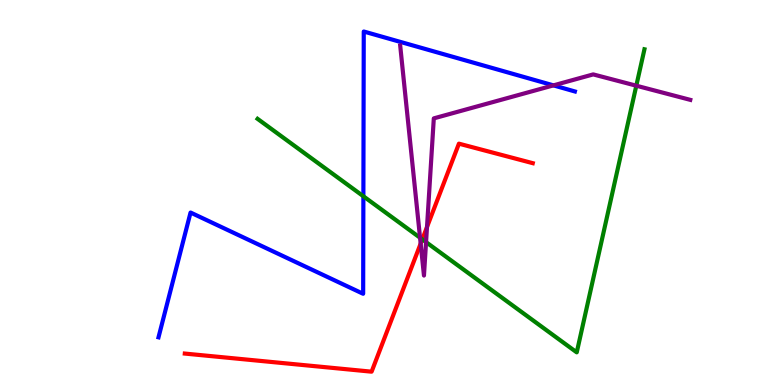[{'lines': ['blue', 'red'], 'intersections': []}, {'lines': ['green', 'red'], 'intersections': [{'x': 5.45, 'y': 3.78}]}, {'lines': ['purple', 'red'], 'intersections': [{'x': 5.43, 'y': 3.67}, {'x': 5.51, 'y': 4.1}]}, {'lines': ['blue', 'green'], 'intersections': [{'x': 4.69, 'y': 4.9}]}, {'lines': ['blue', 'purple'], 'intersections': [{'x': 7.14, 'y': 7.78}]}, {'lines': ['green', 'purple'], 'intersections': [{'x': 5.42, 'y': 3.83}, {'x': 5.5, 'y': 3.71}, {'x': 8.21, 'y': 7.77}]}]